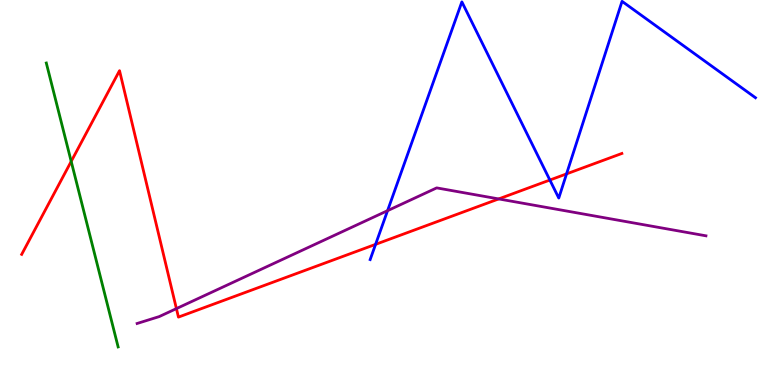[{'lines': ['blue', 'red'], 'intersections': [{'x': 4.85, 'y': 3.65}, {'x': 7.1, 'y': 5.32}, {'x': 7.31, 'y': 5.48}]}, {'lines': ['green', 'red'], 'intersections': [{'x': 0.919, 'y': 5.81}]}, {'lines': ['purple', 'red'], 'intersections': [{'x': 2.28, 'y': 1.98}, {'x': 6.43, 'y': 4.83}]}, {'lines': ['blue', 'green'], 'intersections': []}, {'lines': ['blue', 'purple'], 'intersections': [{'x': 5.0, 'y': 4.53}]}, {'lines': ['green', 'purple'], 'intersections': []}]